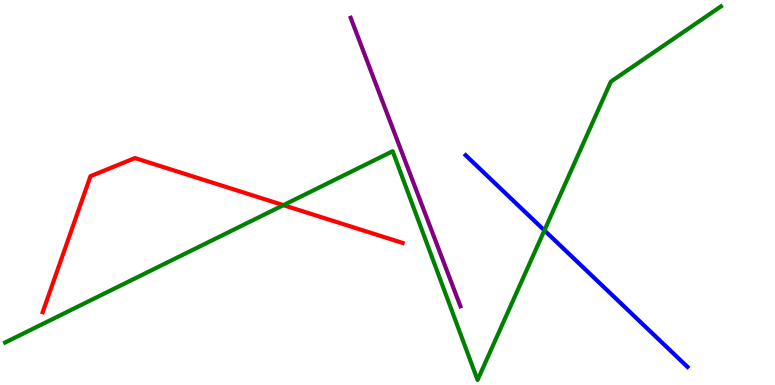[{'lines': ['blue', 'red'], 'intersections': []}, {'lines': ['green', 'red'], 'intersections': [{'x': 3.66, 'y': 4.67}]}, {'lines': ['purple', 'red'], 'intersections': []}, {'lines': ['blue', 'green'], 'intersections': [{'x': 7.02, 'y': 4.02}]}, {'lines': ['blue', 'purple'], 'intersections': []}, {'lines': ['green', 'purple'], 'intersections': []}]